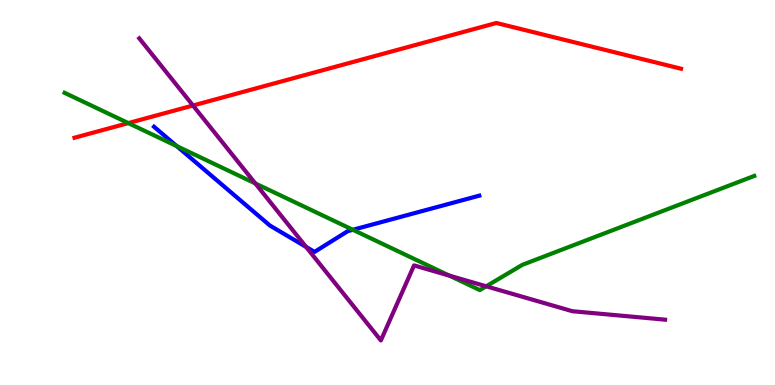[{'lines': ['blue', 'red'], 'intersections': []}, {'lines': ['green', 'red'], 'intersections': [{'x': 1.66, 'y': 6.8}]}, {'lines': ['purple', 'red'], 'intersections': [{'x': 2.49, 'y': 7.26}]}, {'lines': ['blue', 'green'], 'intersections': [{'x': 2.28, 'y': 6.21}, {'x': 4.55, 'y': 4.03}]}, {'lines': ['blue', 'purple'], 'intersections': [{'x': 3.95, 'y': 3.59}]}, {'lines': ['green', 'purple'], 'intersections': [{'x': 3.29, 'y': 5.24}, {'x': 5.8, 'y': 2.84}, {'x': 6.27, 'y': 2.56}]}]